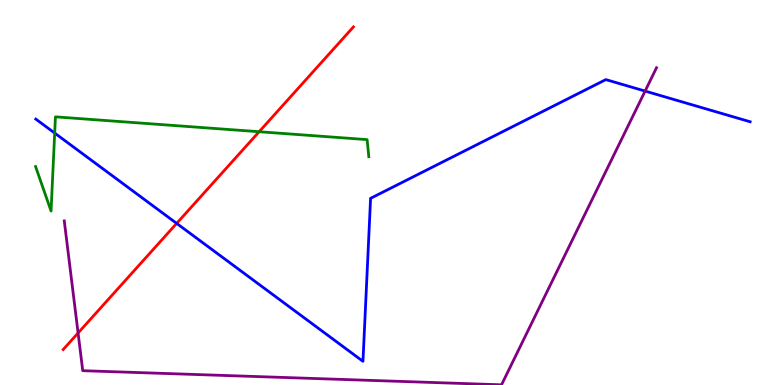[{'lines': ['blue', 'red'], 'intersections': [{'x': 2.28, 'y': 4.2}]}, {'lines': ['green', 'red'], 'intersections': [{'x': 3.34, 'y': 6.58}]}, {'lines': ['purple', 'red'], 'intersections': [{'x': 1.01, 'y': 1.35}]}, {'lines': ['blue', 'green'], 'intersections': [{'x': 0.706, 'y': 6.54}]}, {'lines': ['blue', 'purple'], 'intersections': [{'x': 8.32, 'y': 7.63}]}, {'lines': ['green', 'purple'], 'intersections': []}]